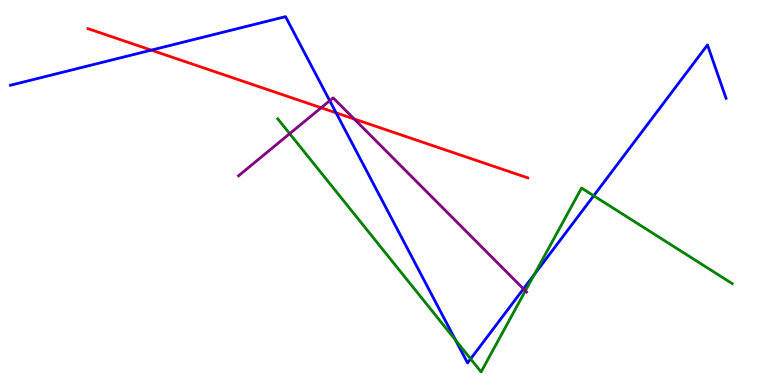[{'lines': ['blue', 'red'], 'intersections': [{'x': 1.95, 'y': 8.7}, {'x': 4.34, 'y': 7.07}]}, {'lines': ['green', 'red'], 'intersections': []}, {'lines': ['purple', 'red'], 'intersections': [{'x': 4.14, 'y': 7.2}, {'x': 4.57, 'y': 6.91}]}, {'lines': ['blue', 'green'], 'intersections': [{'x': 5.88, 'y': 1.16}, {'x': 6.07, 'y': 0.678}, {'x': 6.89, 'y': 2.87}, {'x': 7.66, 'y': 4.92}]}, {'lines': ['blue', 'purple'], 'intersections': [{'x': 4.25, 'y': 7.38}, {'x': 6.75, 'y': 2.5}]}, {'lines': ['green', 'purple'], 'intersections': [{'x': 3.74, 'y': 6.53}, {'x': 6.78, 'y': 2.45}]}]